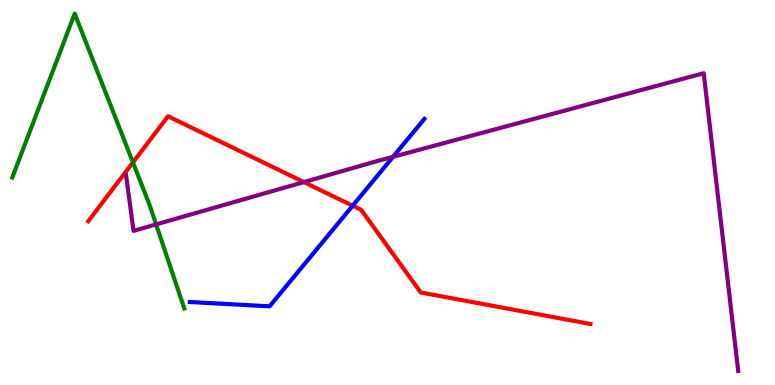[{'lines': ['blue', 'red'], 'intersections': [{'x': 4.55, 'y': 4.66}]}, {'lines': ['green', 'red'], 'intersections': [{'x': 1.72, 'y': 5.78}]}, {'lines': ['purple', 'red'], 'intersections': [{'x': 3.92, 'y': 5.27}]}, {'lines': ['blue', 'green'], 'intersections': []}, {'lines': ['blue', 'purple'], 'intersections': [{'x': 5.07, 'y': 5.93}]}, {'lines': ['green', 'purple'], 'intersections': [{'x': 2.01, 'y': 4.17}]}]